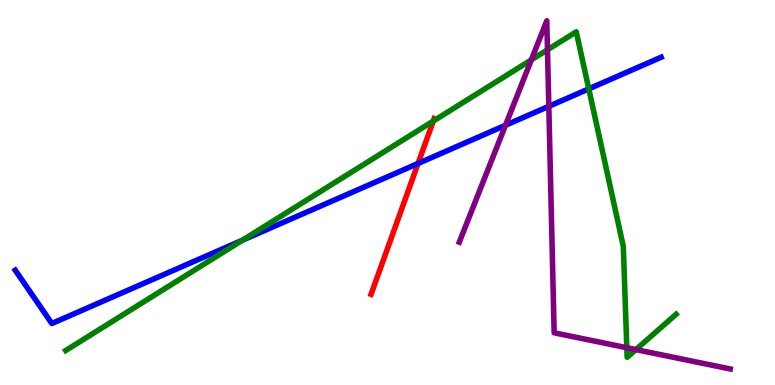[{'lines': ['blue', 'red'], 'intersections': [{'x': 5.39, 'y': 5.75}]}, {'lines': ['green', 'red'], 'intersections': [{'x': 5.59, 'y': 6.86}]}, {'lines': ['purple', 'red'], 'intersections': []}, {'lines': ['blue', 'green'], 'intersections': [{'x': 3.13, 'y': 3.76}, {'x': 7.6, 'y': 7.69}]}, {'lines': ['blue', 'purple'], 'intersections': [{'x': 6.52, 'y': 6.75}, {'x': 7.08, 'y': 7.24}]}, {'lines': ['green', 'purple'], 'intersections': [{'x': 6.86, 'y': 8.45}, {'x': 7.06, 'y': 8.71}, {'x': 8.09, 'y': 0.968}, {'x': 8.21, 'y': 0.92}]}]